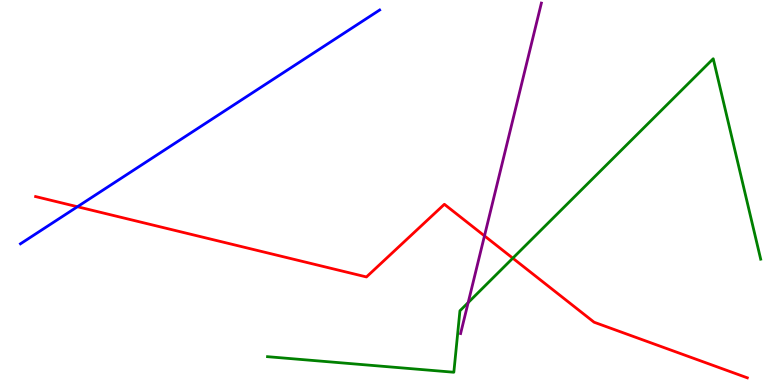[{'lines': ['blue', 'red'], 'intersections': [{'x': 0.999, 'y': 4.63}]}, {'lines': ['green', 'red'], 'intersections': [{'x': 6.62, 'y': 3.29}]}, {'lines': ['purple', 'red'], 'intersections': [{'x': 6.25, 'y': 3.87}]}, {'lines': ['blue', 'green'], 'intersections': []}, {'lines': ['blue', 'purple'], 'intersections': []}, {'lines': ['green', 'purple'], 'intersections': [{'x': 6.04, 'y': 2.14}]}]